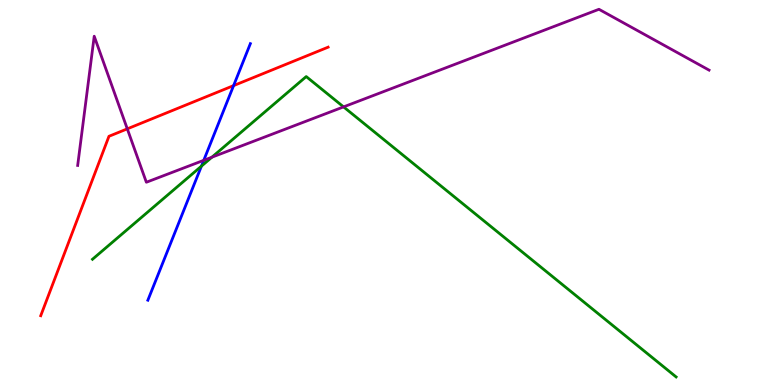[{'lines': ['blue', 'red'], 'intersections': [{'x': 3.01, 'y': 7.78}]}, {'lines': ['green', 'red'], 'intersections': []}, {'lines': ['purple', 'red'], 'intersections': [{'x': 1.64, 'y': 6.65}]}, {'lines': ['blue', 'green'], 'intersections': [{'x': 2.6, 'y': 5.68}]}, {'lines': ['blue', 'purple'], 'intersections': [{'x': 2.63, 'y': 5.84}]}, {'lines': ['green', 'purple'], 'intersections': [{'x': 2.73, 'y': 5.92}, {'x': 4.43, 'y': 7.22}]}]